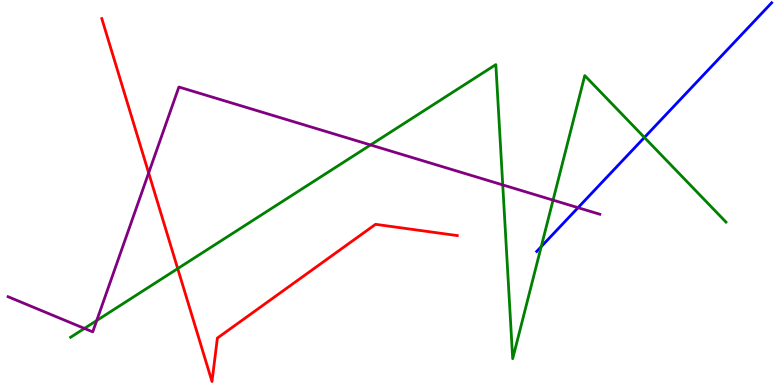[{'lines': ['blue', 'red'], 'intersections': []}, {'lines': ['green', 'red'], 'intersections': [{'x': 2.29, 'y': 3.02}]}, {'lines': ['purple', 'red'], 'intersections': [{'x': 1.92, 'y': 5.51}]}, {'lines': ['blue', 'green'], 'intersections': [{'x': 6.98, 'y': 3.59}, {'x': 8.31, 'y': 6.43}]}, {'lines': ['blue', 'purple'], 'intersections': [{'x': 7.46, 'y': 4.61}]}, {'lines': ['green', 'purple'], 'intersections': [{'x': 1.09, 'y': 1.47}, {'x': 1.25, 'y': 1.67}, {'x': 4.78, 'y': 6.24}, {'x': 6.49, 'y': 5.2}, {'x': 7.14, 'y': 4.8}]}]